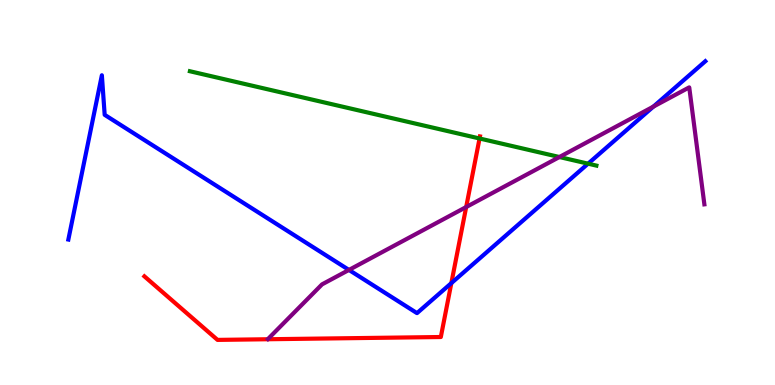[{'lines': ['blue', 'red'], 'intersections': [{'x': 5.82, 'y': 2.65}]}, {'lines': ['green', 'red'], 'intersections': [{'x': 6.19, 'y': 6.4}]}, {'lines': ['purple', 'red'], 'intersections': [{'x': 6.02, 'y': 4.62}]}, {'lines': ['blue', 'green'], 'intersections': [{'x': 7.59, 'y': 5.75}]}, {'lines': ['blue', 'purple'], 'intersections': [{'x': 4.5, 'y': 2.99}, {'x': 8.43, 'y': 7.23}]}, {'lines': ['green', 'purple'], 'intersections': [{'x': 7.22, 'y': 5.92}]}]